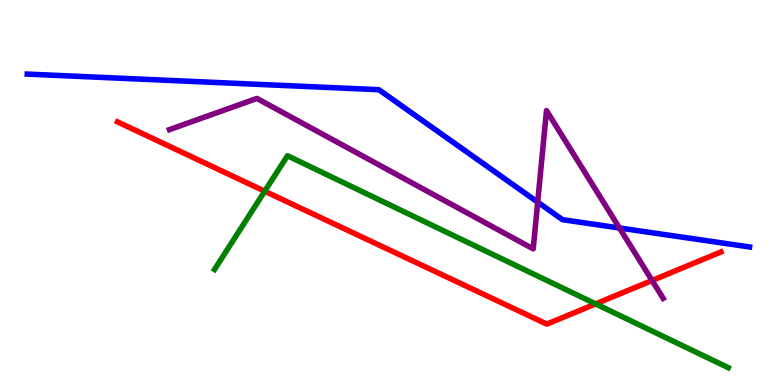[{'lines': ['blue', 'red'], 'intersections': []}, {'lines': ['green', 'red'], 'intersections': [{'x': 3.42, 'y': 5.03}, {'x': 7.69, 'y': 2.11}]}, {'lines': ['purple', 'red'], 'intersections': [{'x': 8.41, 'y': 2.71}]}, {'lines': ['blue', 'green'], 'intersections': []}, {'lines': ['blue', 'purple'], 'intersections': [{'x': 6.94, 'y': 4.75}, {'x': 7.99, 'y': 4.08}]}, {'lines': ['green', 'purple'], 'intersections': []}]